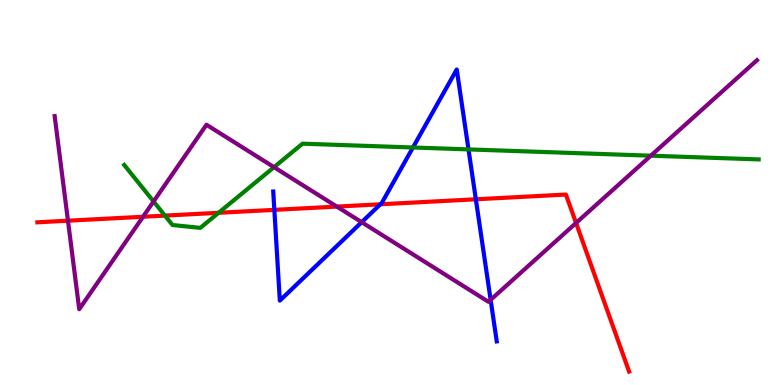[{'lines': ['blue', 'red'], 'intersections': [{'x': 3.54, 'y': 4.55}, {'x': 4.91, 'y': 4.69}, {'x': 6.14, 'y': 4.82}]}, {'lines': ['green', 'red'], 'intersections': [{'x': 2.13, 'y': 4.4}, {'x': 2.82, 'y': 4.47}]}, {'lines': ['purple', 'red'], 'intersections': [{'x': 0.877, 'y': 4.27}, {'x': 1.85, 'y': 4.37}, {'x': 4.35, 'y': 4.63}, {'x': 7.43, 'y': 4.21}]}, {'lines': ['blue', 'green'], 'intersections': [{'x': 5.33, 'y': 6.17}, {'x': 6.05, 'y': 6.12}]}, {'lines': ['blue', 'purple'], 'intersections': [{'x': 4.67, 'y': 4.23}, {'x': 6.33, 'y': 2.21}]}, {'lines': ['green', 'purple'], 'intersections': [{'x': 1.98, 'y': 4.77}, {'x': 3.54, 'y': 5.66}, {'x': 8.4, 'y': 5.96}]}]